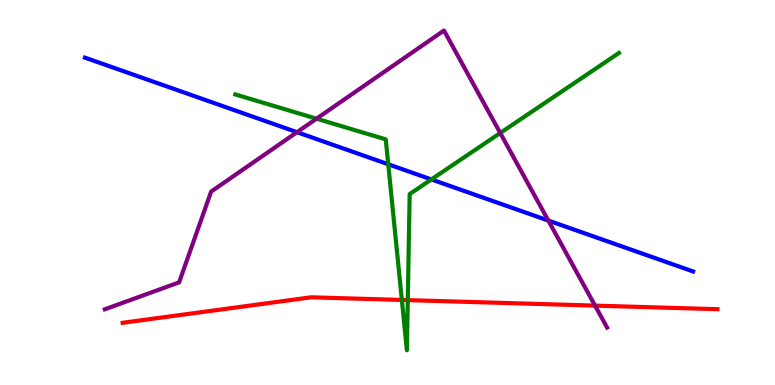[{'lines': ['blue', 'red'], 'intersections': []}, {'lines': ['green', 'red'], 'intersections': [{'x': 5.19, 'y': 2.21}, {'x': 5.26, 'y': 2.2}]}, {'lines': ['purple', 'red'], 'intersections': [{'x': 7.68, 'y': 2.06}]}, {'lines': ['blue', 'green'], 'intersections': [{'x': 5.01, 'y': 5.73}, {'x': 5.57, 'y': 5.34}]}, {'lines': ['blue', 'purple'], 'intersections': [{'x': 3.83, 'y': 6.57}, {'x': 7.08, 'y': 4.27}]}, {'lines': ['green', 'purple'], 'intersections': [{'x': 4.08, 'y': 6.92}, {'x': 6.45, 'y': 6.55}]}]